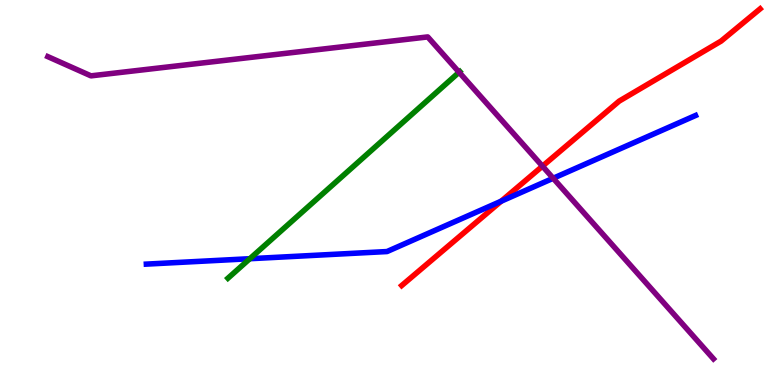[{'lines': ['blue', 'red'], 'intersections': [{'x': 6.47, 'y': 4.77}]}, {'lines': ['green', 'red'], 'intersections': []}, {'lines': ['purple', 'red'], 'intersections': [{'x': 7.0, 'y': 5.68}]}, {'lines': ['blue', 'green'], 'intersections': [{'x': 3.22, 'y': 3.28}]}, {'lines': ['blue', 'purple'], 'intersections': [{'x': 7.14, 'y': 5.37}]}, {'lines': ['green', 'purple'], 'intersections': [{'x': 5.92, 'y': 8.12}]}]